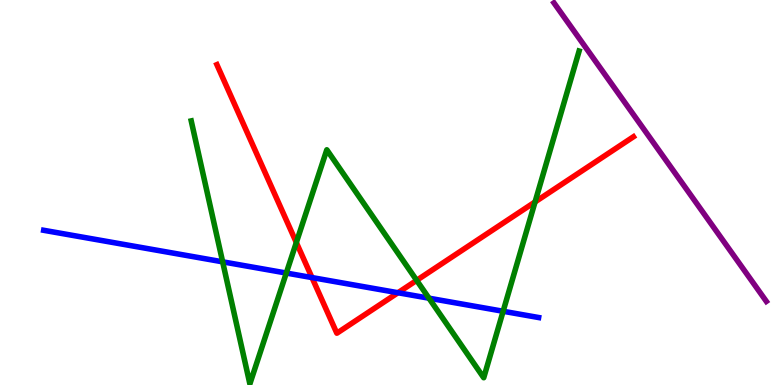[{'lines': ['blue', 'red'], 'intersections': [{'x': 4.03, 'y': 2.79}, {'x': 5.14, 'y': 2.4}]}, {'lines': ['green', 'red'], 'intersections': [{'x': 3.82, 'y': 3.7}, {'x': 5.38, 'y': 2.72}, {'x': 6.9, 'y': 4.75}]}, {'lines': ['purple', 'red'], 'intersections': []}, {'lines': ['blue', 'green'], 'intersections': [{'x': 2.87, 'y': 3.2}, {'x': 3.69, 'y': 2.91}, {'x': 5.54, 'y': 2.25}, {'x': 6.49, 'y': 1.92}]}, {'lines': ['blue', 'purple'], 'intersections': []}, {'lines': ['green', 'purple'], 'intersections': []}]